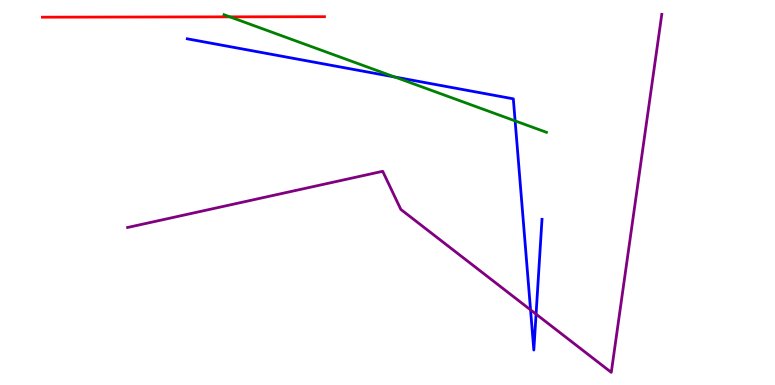[{'lines': ['blue', 'red'], 'intersections': []}, {'lines': ['green', 'red'], 'intersections': [{'x': 2.97, 'y': 9.56}]}, {'lines': ['purple', 'red'], 'intersections': []}, {'lines': ['blue', 'green'], 'intersections': [{'x': 5.1, 'y': 8.0}, {'x': 6.65, 'y': 6.86}]}, {'lines': ['blue', 'purple'], 'intersections': [{'x': 6.85, 'y': 1.95}, {'x': 6.92, 'y': 1.84}]}, {'lines': ['green', 'purple'], 'intersections': []}]